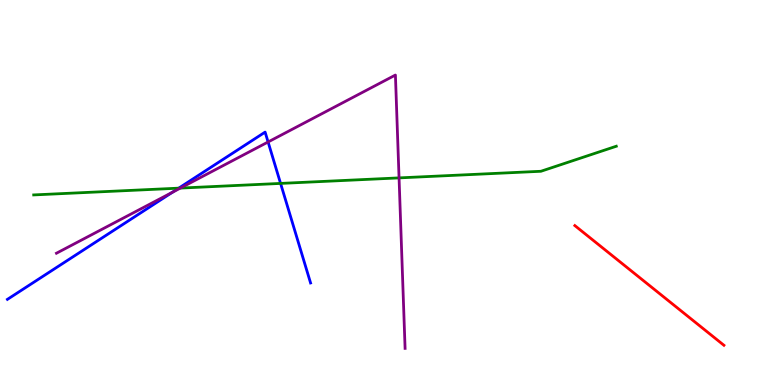[{'lines': ['blue', 'red'], 'intersections': []}, {'lines': ['green', 'red'], 'intersections': []}, {'lines': ['purple', 'red'], 'intersections': []}, {'lines': ['blue', 'green'], 'intersections': [{'x': 2.31, 'y': 5.11}, {'x': 3.62, 'y': 5.24}]}, {'lines': ['blue', 'purple'], 'intersections': [{'x': 2.23, 'y': 5.01}, {'x': 3.46, 'y': 6.31}]}, {'lines': ['green', 'purple'], 'intersections': [{'x': 2.33, 'y': 5.11}, {'x': 5.15, 'y': 5.38}]}]